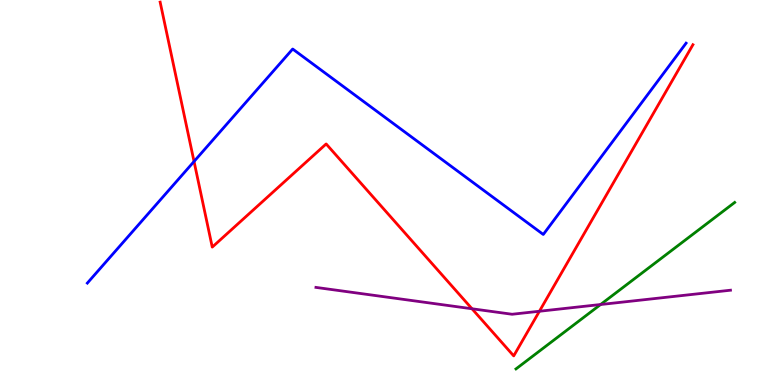[{'lines': ['blue', 'red'], 'intersections': [{'x': 2.5, 'y': 5.81}]}, {'lines': ['green', 'red'], 'intersections': []}, {'lines': ['purple', 'red'], 'intersections': [{'x': 6.09, 'y': 1.98}, {'x': 6.96, 'y': 1.92}]}, {'lines': ['blue', 'green'], 'intersections': []}, {'lines': ['blue', 'purple'], 'intersections': []}, {'lines': ['green', 'purple'], 'intersections': [{'x': 7.75, 'y': 2.09}]}]